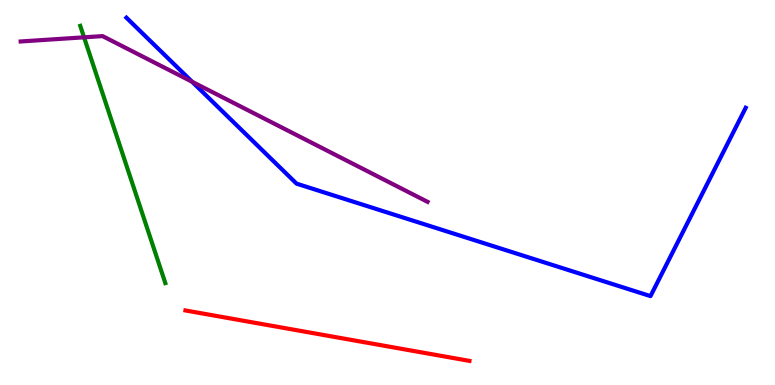[{'lines': ['blue', 'red'], 'intersections': []}, {'lines': ['green', 'red'], 'intersections': []}, {'lines': ['purple', 'red'], 'intersections': []}, {'lines': ['blue', 'green'], 'intersections': []}, {'lines': ['blue', 'purple'], 'intersections': [{'x': 2.48, 'y': 7.88}]}, {'lines': ['green', 'purple'], 'intersections': [{'x': 1.08, 'y': 9.03}]}]